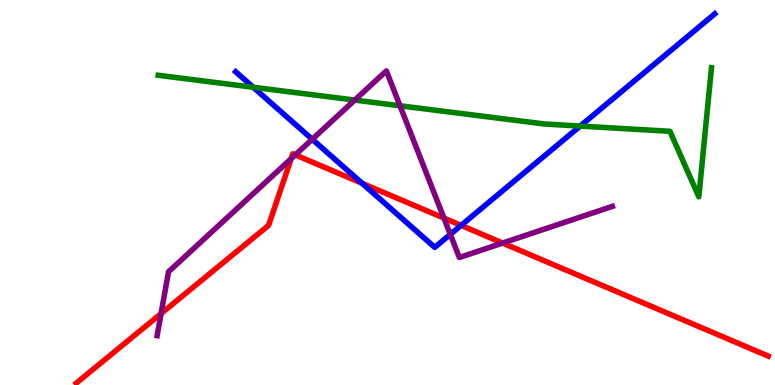[{'lines': ['blue', 'red'], 'intersections': [{'x': 4.67, 'y': 5.24}, {'x': 5.95, 'y': 4.15}]}, {'lines': ['green', 'red'], 'intersections': []}, {'lines': ['purple', 'red'], 'intersections': [{'x': 2.08, 'y': 1.86}, {'x': 3.76, 'y': 5.88}, {'x': 3.81, 'y': 5.98}, {'x': 5.73, 'y': 4.34}, {'x': 6.49, 'y': 3.69}]}, {'lines': ['blue', 'green'], 'intersections': [{'x': 3.27, 'y': 7.73}, {'x': 7.49, 'y': 6.73}]}, {'lines': ['blue', 'purple'], 'intersections': [{'x': 4.03, 'y': 6.38}, {'x': 5.81, 'y': 3.91}]}, {'lines': ['green', 'purple'], 'intersections': [{'x': 4.58, 'y': 7.4}, {'x': 5.16, 'y': 7.25}]}]